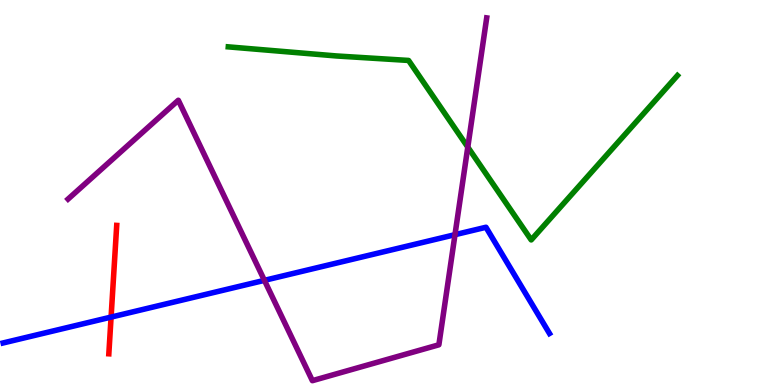[{'lines': ['blue', 'red'], 'intersections': [{'x': 1.43, 'y': 1.76}]}, {'lines': ['green', 'red'], 'intersections': []}, {'lines': ['purple', 'red'], 'intersections': []}, {'lines': ['blue', 'green'], 'intersections': []}, {'lines': ['blue', 'purple'], 'intersections': [{'x': 3.41, 'y': 2.72}, {'x': 5.87, 'y': 3.9}]}, {'lines': ['green', 'purple'], 'intersections': [{'x': 6.04, 'y': 6.18}]}]